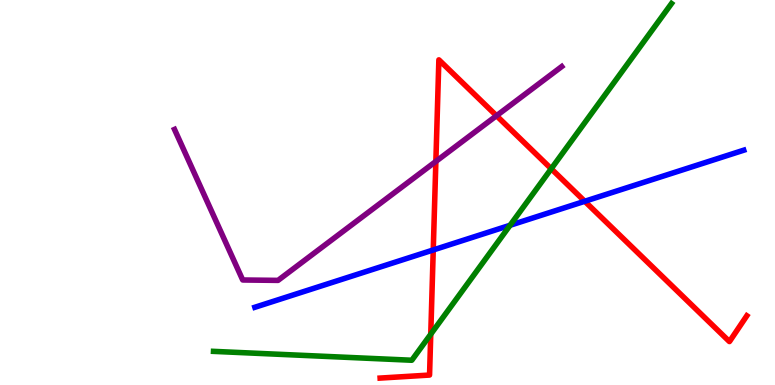[{'lines': ['blue', 'red'], 'intersections': [{'x': 5.59, 'y': 3.51}, {'x': 7.55, 'y': 4.77}]}, {'lines': ['green', 'red'], 'intersections': [{'x': 5.56, 'y': 1.32}, {'x': 7.11, 'y': 5.62}]}, {'lines': ['purple', 'red'], 'intersections': [{'x': 5.62, 'y': 5.81}, {'x': 6.41, 'y': 6.99}]}, {'lines': ['blue', 'green'], 'intersections': [{'x': 6.58, 'y': 4.15}]}, {'lines': ['blue', 'purple'], 'intersections': []}, {'lines': ['green', 'purple'], 'intersections': []}]